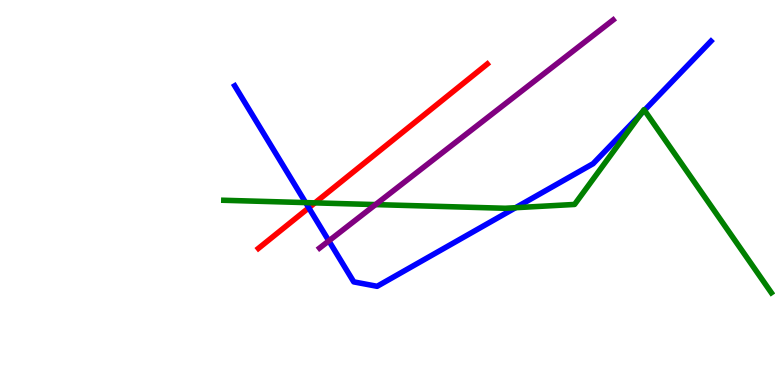[{'lines': ['blue', 'red'], 'intersections': [{'x': 3.98, 'y': 4.6}]}, {'lines': ['green', 'red'], 'intersections': [{'x': 4.06, 'y': 4.73}]}, {'lines': ['purple', 'red'], 'intersections': []}, {'lines': ['blue', 'green'], 'intersections': [{'x': 3.94, 'y': 4.74}, {'x': 6.65, 'y': 4.61}, {'x': 8.27, 'y': 7.03}, {'x': 8.32, 'y': 7.14}]}, {'lines': ['blue', 'purple'], 'intersections': [{'x': 4.24, 'y': 3.74}]}, {'lines': ['green', 'purple'], 'intersections': [{'x': 4.85, 'y': 4.69}]}]